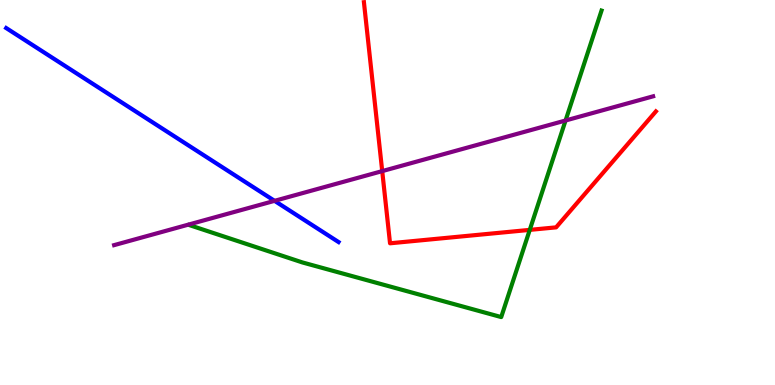[{'lines': ['blue', 'red'], 'intersections': []}, {'lines': ['green', 'red'], 'intersections': [{'x': 6.84, 'y': 4.03}]}, {'lines': ['purple', 'red'], 'intersections': [{'x': 4.93, 'y': 5.56}]}, {'lines': ['blue', 'green'], 'intersections': []}, {'lines': ['blue', 'purple'], 'intersections': [{'x': 3.54, 'y': 4.78}]}, {'lines': ['green', 'purple'], 'intersections': [{'x': 7.3, 'y': 6.87}]}]